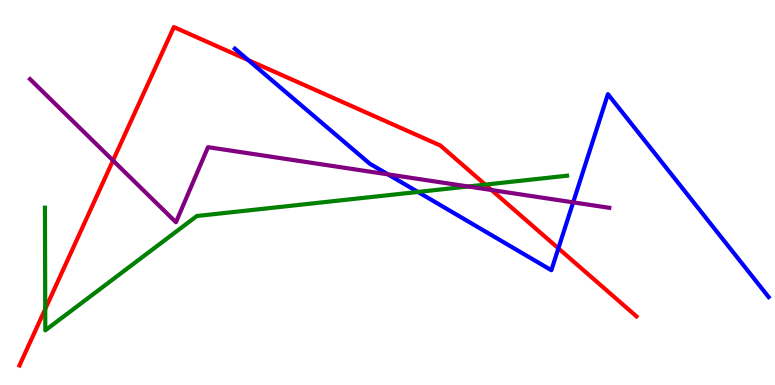[{'lines': ['blue', 'red'], 'intersections': [{'x': 3.2, 'y': 8.44}, {'x': 7.2, 'y': 3.55}]}, {'lines': ['green', 'red'], 'intersections': [{'x': 0.584, 'y': 1.97}, {'x': 6.26, 'y': 5.2}]}, {'lines': ['purple', 'red'], 'intersections': [{'x': 1.46, 'y': 5.83}, {'x': 6.34, 'y': 5.06}]}, {'lines': ['blue', 'green'], 'intersections': [{'x': 5.39, 'y': 5.01}]}, {'lines': ['blue', 'purple'], 'intersections': [{'x': 5.01, 'y': 5.47}, {'x': 7.4, 'y': 4.74}]}, {'lines': ['green', 'purple'], 'intersections': [{'x': 6.04, 'y': 5.16}]}]